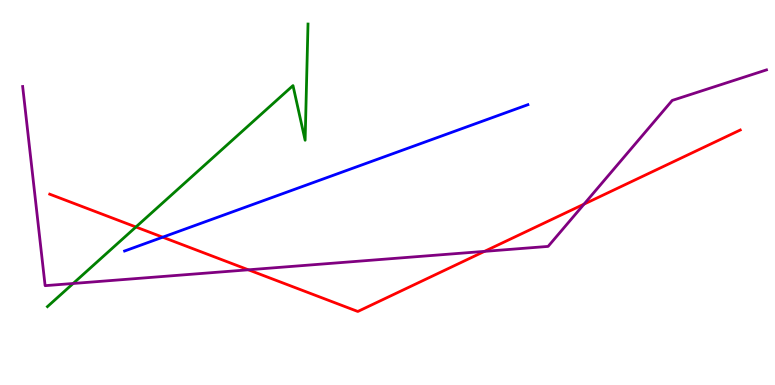[{'lines': ['blue', 'red'], 'intersections': [{'x': 2.1, 'y': 3.84}]}, {'lines': ['green', 'red'], 'intersections': [{'x': 1.75, 'y': 4.1}]}, {'lines': ['purple', 'red'], 'intersections': [{'x': 3.2, 'y': 2.99}, {'x': 6.25, 'y': 3.47}, {'x': 7.54, 'y': 4.7}]}, {'lines': ['blue', 'green'], 'intersections': []}, {'lines': ['blue', 'purple'], 'intersections': []}, {'lines': ['green', 'purple'], 'intersections': [{'x': 0.944, 'y': 2.64}]}]